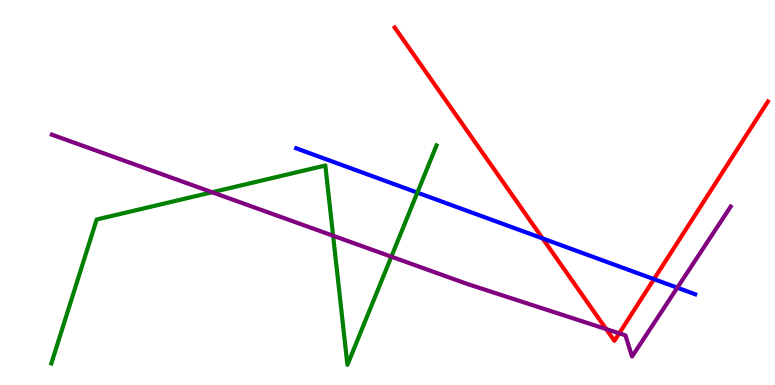[{'lines': ['blue', 'red'], 'intersections': [{'x': 7.0, 'y': 3.81}, {'x': 8.44, 'y': 2.75}]}, {'lines': ['green', 'red'], 'intersections': []}, {'lines': ['purple', 'red'], 'intersections': [{'x': 7.82, 'y': 1.45}, {'x': 7.99, 'y': 1.34}]}, {'lines': ['blue', 'green'], 'intersections': [{'x': 5.39, 'y': 5.0}]}, {'lines': ['blue', 'purple'], 'intersections': [{'x': 8.74, 'y': 2.53}]}, {'lines': ['green', 'purple'], 'intersections': [{'x': 2.74, 'y': 5.01}, {'x': 4.3, 'y': 3.88}, {'x': 5.05, 'y': 3.33}]}]